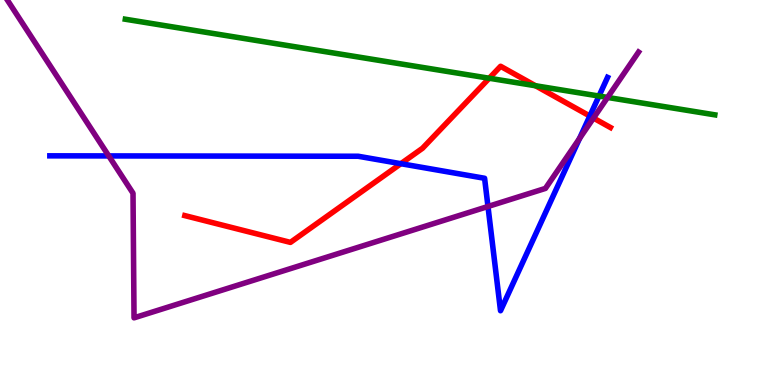[{'lines': ['blue', 'red'], 'intersections': [{'x': 5.17, 'y': 5.75}, {'x': 7.61, 'y': 6.99}]}, {'lines': ['green', 'red'], 'intersections': [{'x': 6.31, 'y': 7.97}, {'x': 6.91, 'y': 7.77}]}, {'lines': ['purple', 'red'], 'intersections': [{'x': 7.66, 'y': 6.93}]}, {'lines': ['blue', 'green'], 'intersections': [{'x': 7.73, 'y': 7.51}]}, {'lines': ['blue', 'purple'], 'intersections': [{'x': 1.4, 'y': 5.95}, {'x': 6.3, 'y': 4.64}, {'x': 7.48, 'y': 6.4}]}, {'lines': ['green', 'purple'], 'intersections': [{'x': 7.84, 'y': 7.47}]}]